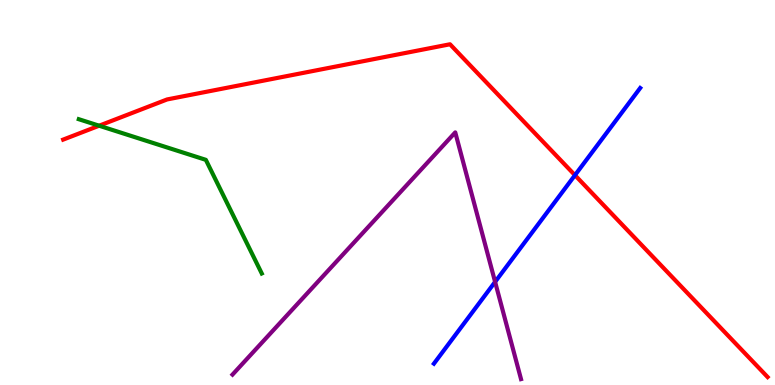[{'lines': ['blue', 'red'], 'intersections': [{'x': 7.42, 'y': 5.45}]}, {'lines': ['green', 'red'], 'intersections': [{'x': 1.28, 'y': 6.73}]}, {'lines': ['purple', 'red'], 'intersections': []}, {'lines': ['blue', 'green'], 'intersections': []}, {'lines': ['blue', 'purple'], 'intersections': [{'x': 6.39, 'y': 2.68}]}, {'lines': ['green', 'purple'], 'intersections': []}]